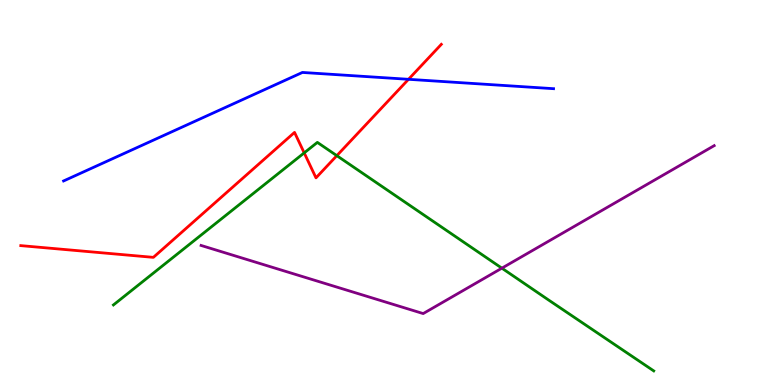[{'lines': ['blue', 'red'], 'intersections': [{'x': 5.27, 'y': 7.94}]}, {'lines': ['green', 'red'], 'intersections': [{'x': 3.93, 'y': 6.03}, {'x': 4.35, 'y': 5.96}]}, {'lines': ['purple', 'red'], 'intersections': []}, {'lines': ['blue', 'green'], 'intersections': []}, {'lines': ['blue', 'purple'], 'intersections': []}, {'lines': ['green', 'purple'], 'intersections': [{'x': 6.48, 'y': 3.03}]}]